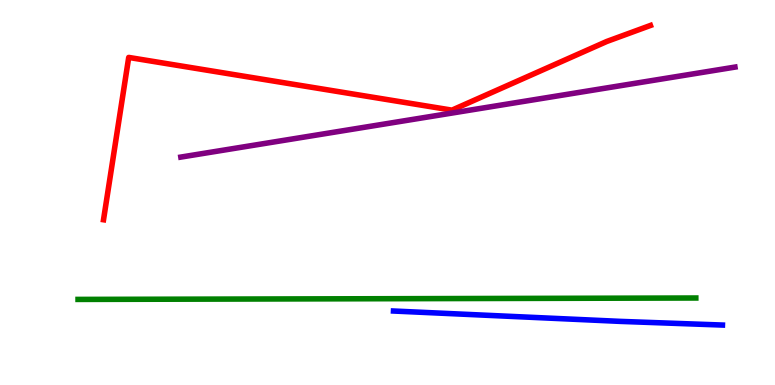[{'lines': ['blue', 'red'], 'intersections': []}, {'lines': ['green', 'red'], 'intersections': []}, {'lines': ['purple', 'red'], 'intersections': []}, {'lines': ['blue', 'green'], 'intersections': []}, {'lines': ['blue', 'purple'], 'intersections': []}, {'lines': ['green', 'purple'], 'intersections': []}]